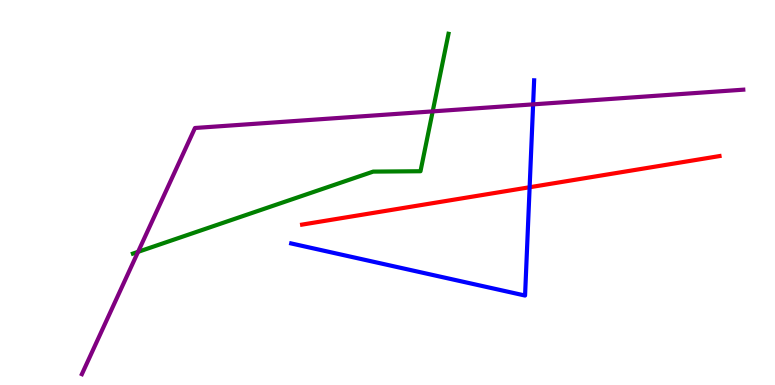[{'lines': ['blue', 'red'], 'intersections': [{'x': 6.83, 'y': 5.14}]}, {'lines': ['green', 'red'], 'intersections': []}, {'lines': ['purple', 'red'], 'intersections': []}, {'lines': ['blue', 'green'], 'intersections': []}, {'lines': ['blue', 'purple'], 'intersections': [{'x': 6.88, 'y': 7.29}]}, {'lines': ['green', 'purple'], 'intersections': [{'x': 1.78, 'y': 3.46}, {'x': 5.58, 'y': 7.11}]}]